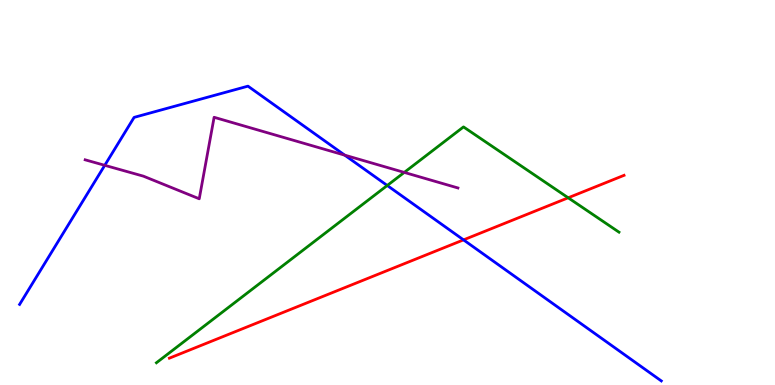[{'lines': ['blue', 'red'], 'intersections': [{'x': 5.98, 'y': 3.77}]}, {'lines': ['green', 'red'], 'intersections': [{'x': 7.33, 'y': 4.86}]}, {'lines': ['purple', 'red'], 'intersections': []}, {'lines': ['blue', 'green'], 'intersections': [{'x': 5.0, 'y': 5.18}]}, {'lines': ['blue', 'purple'], 'intersections': [{'x': 1.35, 'y': 5.71}, {'x': 4.45, 'y': 5.97}]}, {'lines': ['green', 'purple'], 'intersections': [{'x': 5.22, 'y': 5.52}]}]